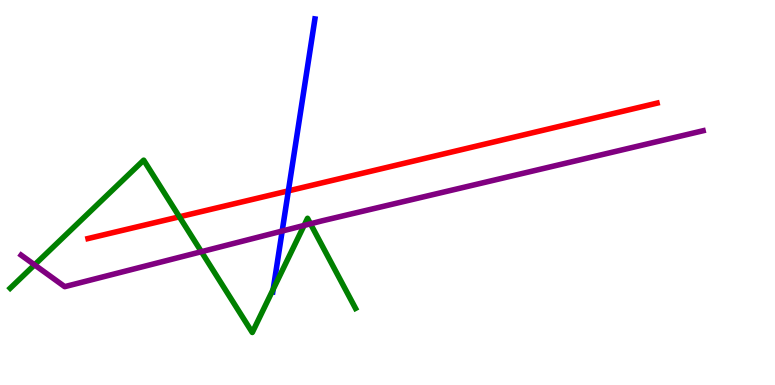[{'lines': ['blue', 'red'], 'intersections': [{'x': 3.72, 'y': 5.04}]}, {'lines': ['green', 'red'], 'intersections': [{'x': 2.31, 'y': 4.37}]}, {'lines': ['purple', 'red'], 'intersections': []}, {'lines': ['blue', 'green'], 'intersections': [{'x': 3.52, 'y': 2.49}]}, {'lines': ['blue', 'purple'], 'intersections': [{'x': 3.64, 'y': 4.0}]}, {'lines': ['green', 'purple'], 'intersections': [{'x': 0.446, 'y': 3.12}, {'x': 2.6, 'y': 3.46}, {'x': 3.92, 'y': 4.14}, {'x': 4.01, 'y': 4.19}]}]